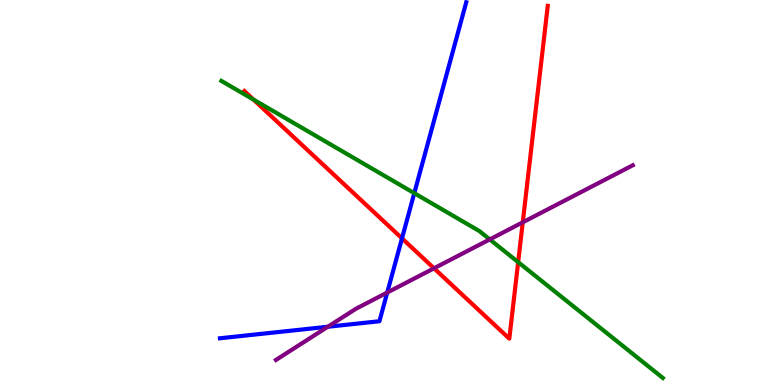[{'lines': ['blue', 'red'], 'intersections': [{'x': 5.19, 'y': 3.81}]}, {'lines': ['green', 'red'], 'intersections': [{'x': 3.27, 'y': 7.41}, {'x': 6.69, 'y': 3.19}]}, {'lines': ['purple', 'red'], 'intersections': [{'x': 5.6, 'y': 3.03}, {'x': 6.75, 'y': 4.23}]}, {'lines': ['blue', 'green'], 'intersections': [{'x': 5.35, 'y': 4.98}]}, {'lines': ['blue', 'purple'], 'intersections': [{'x': 4.23, 'y': 1.51}, {'x': 5.0, 'y': 2.4}]}, {'lines': ['green', 'purple'], 'intersections': [{'x': 6.32, 'y': 3.78}]}]